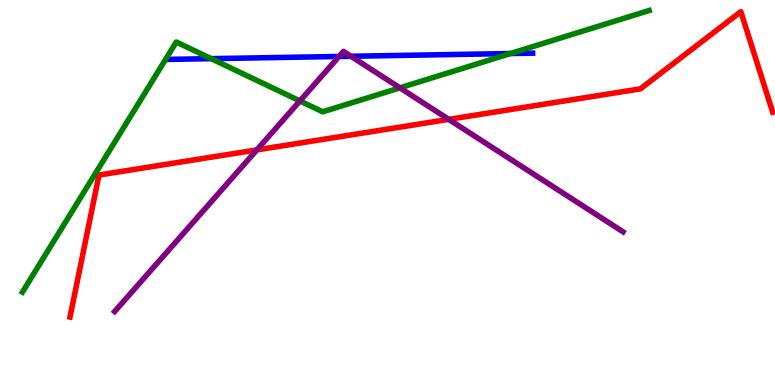[{'lines': ['blue', 'red'], 'intersections': []}, {'lines': ['green', 'red'], 'intersections': []}, {'lines': ['purple', 'red'], 'intersections': [{'x': 3.31, 'y': 6.11}, {'x': 5.79, 'y': 6.9}]}, {'lines': ['blue', 'green'], 'intersections': [{'x': 2.73, 'y': 8.48}, {'x': 6.59, 'y': 8.61}]}, {'lines': ['blue', 'purple'], 'intersections': [{'x': 4.37, 'y': 8.53}, {'x': 4.53, 'y': 8.54}]}, {'lines': ['green', 'purple'], 'intersections': [{'x': 3.87, 'y': 7.38}, {'x': 5.16, 'y': 7.72}]}]